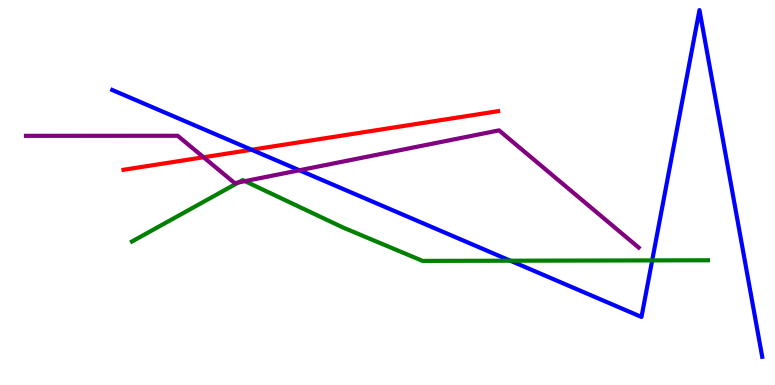[{'lines': ['blue', 'red'], 'intersections': [{'x': 3.25, 'y': 6.11}]}, {'lines': ['green', 'red'], 'intersections': []}, {'lines': ['purple', 'red'], 'intersections': [{'x': 2.63, 'y': 5.92}]}, {'lines': ['blue', 'green'], 'intersections': [{'x': 6.59, 'y': 3.23}, {'x': 8.42, 'y': 3.24}]}, {'lines': ['blue', 'purple'], 'intersections': [{'x': 3.86, 'y': 5.58}]}, {'lines': ['green', 'purple'], 'intersections': [{'x': 3.08, 'y': 5.26}, {'x': 3.16, 'y': 5.29}]}]